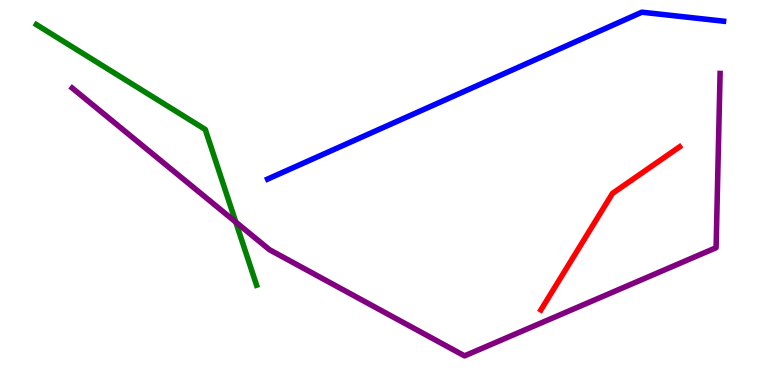[{'lines': ['blue', 'red'], 'intersections': []}, {'lines': ['green', 'red'], 'intersections': []}, {'lines': ['purple', 'red'], 'intersections': []}, {'lines': ['blue', 'green'], 'intersections': []}, {'lines': ['blue', 'purple'], 'intersections': []}, {'lines': ['green', 'purple'], 'intersections': [{'x': 3.04, 'y': 4.23}]}]